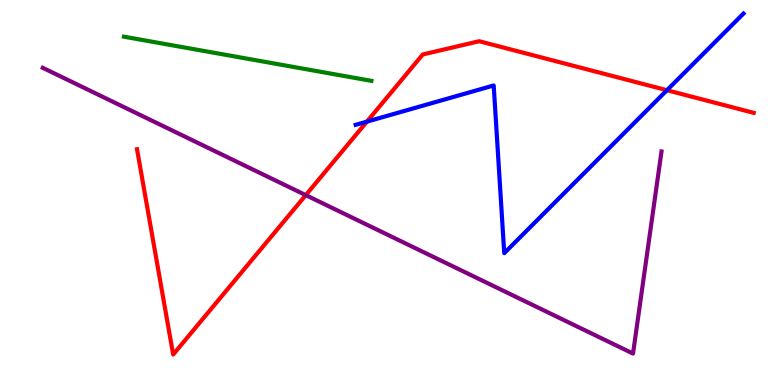[{'lines': ['blue', 'red'], 'intersections': [{'x': 4.73, 'y': 6.84}, {'x': 8.61, 'y': 7.66}]}, {'lines': ['green', 'red'], 'intersections': []}, {'lines': ['purple', 'red'], 'intersections': [{'x': 3.95, 'y': 4.93}]}, {'lines': ['blue', 'green'], 'intersections': []}, {'lines': ['blue', 'purple'], 'intersections': []}, {'lines': ['green', 'purple'], 'intersections': []}]